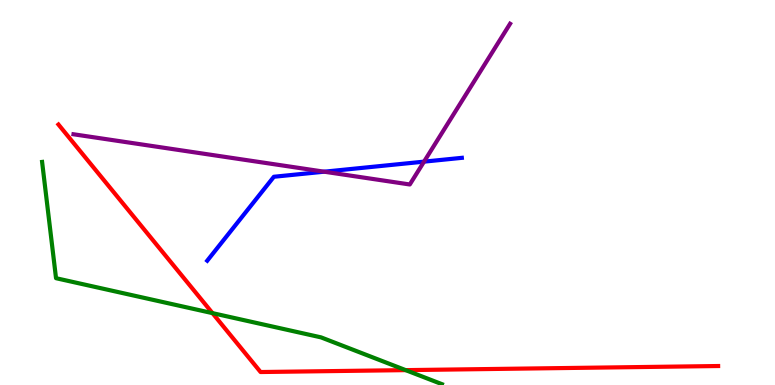[{'lines': ['blue', 'red'], 'intersections': []}, {'lines': ['green', 'red'], 'intersections': [{'x': 2.74, 'y': 1.87}, {'x': 5.23, 'y': 0.386}]}, {'lines': ['purple', 'red'], 'intersections': []}, {'lines': ['blue', 'green'], 'intersections': []}, {'lines': ['blue', 'purple'], 'intersections': [{'x': 4.18, 'y': 5.54}, {'x': 5.47, 'y': 5.8}]}, {'lines': ['green', 'purple'], 'intersections': []}]